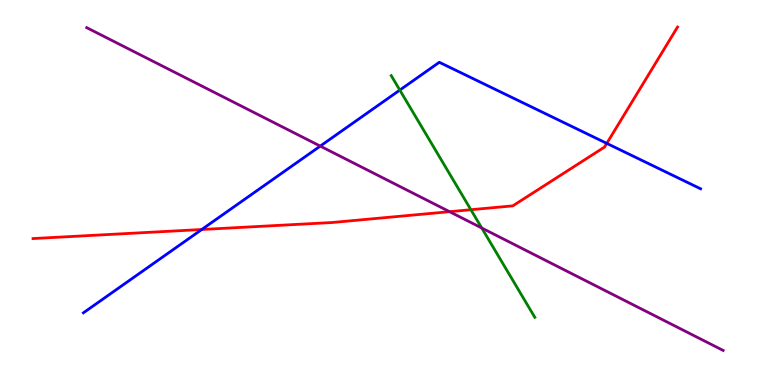[{'lines': ['blue', 'red'], 'intersections': [{'x': 2.6, 'y': 4.04}, {'x': 7.83, 'y': 6.28}]}, {'lines': ['green', 'red'], 'intersections': [{'x': 6.08, 'y': 4.55}]}, {'lines': ['purple', 'red'], 'intersections': [{'x': 5.8, 'y': 4.5}]}, {'lines': ['blue', 'green'], 'intersections': [{'x': 5.16, 'y': 7.66}]}, {'lines': ['blue', 'purple'], 'intersections': [{'x': 4.13, 'y': 6.21}]}, {'lines': ['green', 'purple'], 'intersections': [{'x': 6.22, 'y': 4.08}]}]